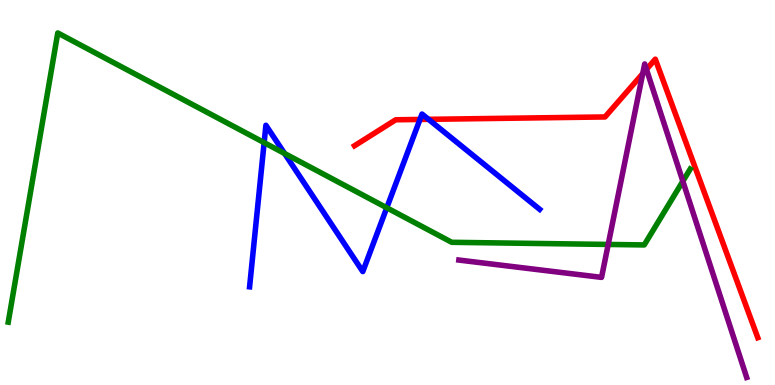[{'lines': ['blue', 'red'], 'intersections': [{'x': 5.42, 'y': 6.9}, {'x': 5.53, 'y': 6.9}]}, {'lines': ['green', 'red'], 'intersections': []}, {'lines': ['purple', 'red'], 'intersections': [{'x': 8.29, 'y': 8.09}, {'x': 8.34, 'y': 8.2}]}, {'lines': ['blue', 'green'], 'intersections': [{'x': 3.41, 'y': 6.3}, {'x': 3.67, 'y': 6.01}, {'x': 4.99, 'y': 4.6}]}, {'lines': ['blue', 'purple'], 'intersections': []}, {'lines': ['green', 'purple'], 'intersections': [{'x': 7.85, 'y': 3.65}, {'x': 8.81, 'y': 5.29}]}]